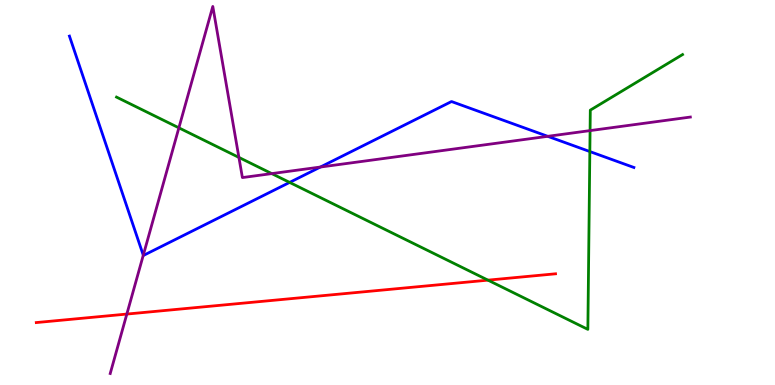[{'lines': ['blue', 'red'], 'intersections': []}, {'lines': ['green', 'red'], 'intersections': [{'x': 6.3, 'y': 2.72}]}, {'lines': ['purple', 'red'], 'intersections': [{'x': 1.64, 'y': 1.84}]}, {'lines': ['blue', 'green'], 'intersections': [{'x': 3.74, 'y': 5.26}, {'x': 7.61, 'y': 6.06}]}, {'lines': ['blue', 'purple'], 'intersections': [{'x': 1.85, 'y': 3.37}, {'x': 4.13, 'y': 5.66}, {'x': 7.07, 'y': 6.46}]}, {'lines': ['green', 'purple'], 'intersections': [{'x': 2.31, 'y': 6.68}, {'x': 3.08, 'y': 5.91}, {'x': 3.51, 'y': 5.49}, {'x': 7.61, 'y': 6.61}]}]